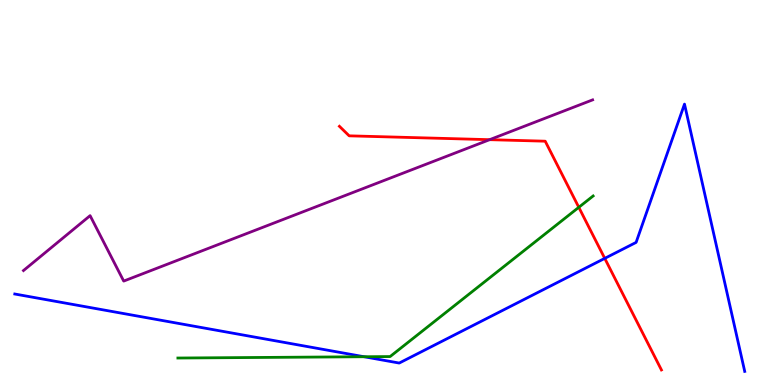[{'lines': ['blue', 'red'], 'intersections': [{'x': 7.8, 'y': 3.29}]}, {'lines': ['green', 'red'], 'intersections': [{'x': 7.47, 'y': 4.62}]}, {'lines': ['purple', 'red'], 'intersections': [{'x': 6.32, 'y': 6.37}]}, {'lines': ['blue', 'green'], 'intersections': [{'x': 4.7, 'y': 0.734}]}, {'lines': ['blue', 'purple'], 'intersections': []}, {'lines': ['green', 'purple'], 'intersections': []}]